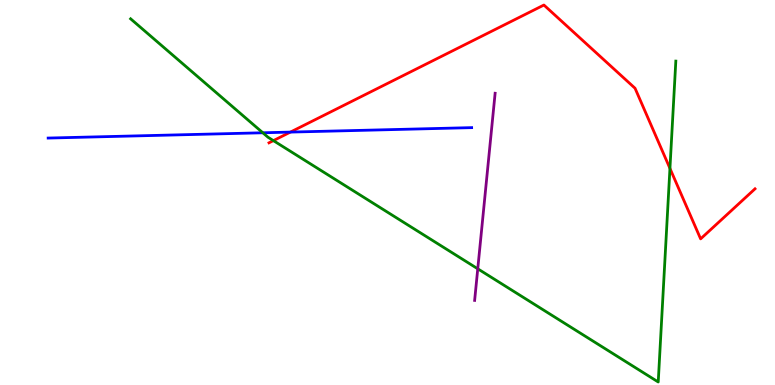[{'lines': ['blue', 'red'], 'intersections': [{'x': 3.75, 'y': 6.57}]}, {'lines': ['green', 'red'], 'intersections': [{'x': 3.53, 'y': 6.35}, {'x': 8.64, 'y': 5.63}]}, {'lines': ['purple', 'red'], 'intersections': []}, {'lines': ['blue', 'green'], 'intersections': [{'x': 3.39, 'y': 6.55}]}, {'lines': ['blue', 'purple'], 'intersections': []}, {'lines': ['green', 'purple'], 'intersections': [{'x': 6.16, 'y': 3.02}]}]